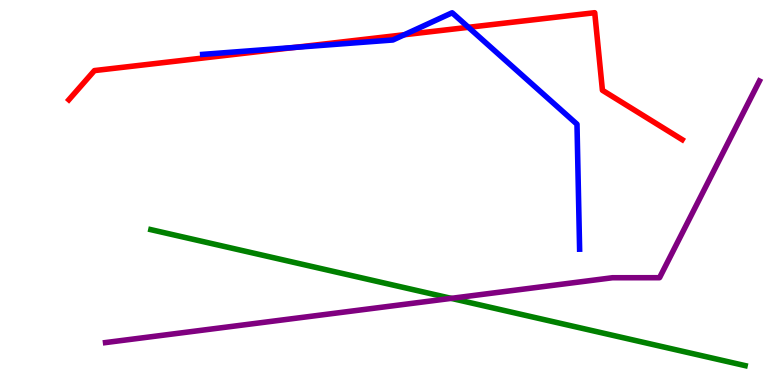[{'lines': ['blue', 'red'], 'intersections': [{'x': 3.8, 'y': 8.77}, {'x': 5.22, 'y': 9.1}, {'x': 6.04, 'y': 9.29}]}, {'lines': ['green', 'red'], 'intersections': []}, {'lines': ['purple', 'red'], 'intersections': []}, {'lines': ['blue', 'green'], 'intersections': []}, {'lines': ['blue', 'purple'], 'intersections': []}, {'lines': ['green', 'purple'], 'intersections': [{'x': 5.82, 'y': 2.25}]}]